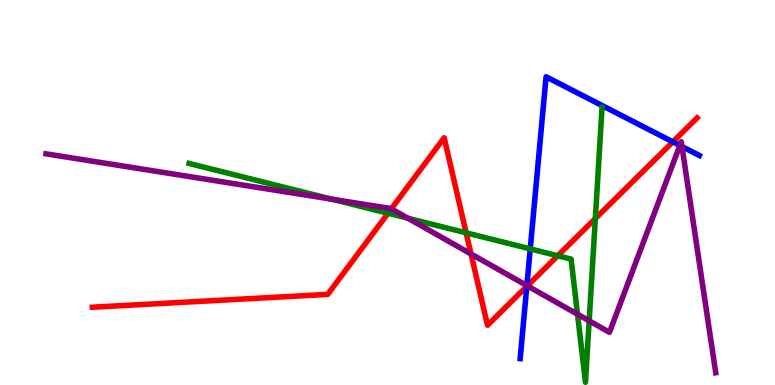[{'lines': ['blue', 'red'], 'intersections': [{'x': 6.8, 'y': 2.56}, {'x': 8.68, 'y': 6.31}]}, {'lines': ['green', 'red'], 'intersections': [{'x': 5.01, 'y': 4.46}, {'x': 6.01, 'y': 3.95}, {'x': 7.2, 'y': 3.36}, {'x': 7.68, 'y': 4.32}]}, {'lines': ['purple', 'red'], 'intersections': [{'x': 5.05, 'y': 4.58}, {'x': 6.08, 'y': 3.4}, {'x': 6.8, 'y': 2.58}]}, {'lines': ['blue', 'green'], 'intersections': [{'x': 6.84, 'y': 3.54}]}, {'lines': ['blue', 'purple'], 'intersections': [{'x': 6.8, 'y': 2.58}, {'x': 8.77, 'y': 6.22}, {'x': 8.8, 'y': 6.19}]}, {'lines': ['green', 'purple'], 'intersections': [{'x': 4.28, 'y': 4.83}, {'x': 5.26, 'y': 4.33}, {'x': 7.45, 'y': 1.84}, {'x': 7.6, 'y': 1.67}]}]